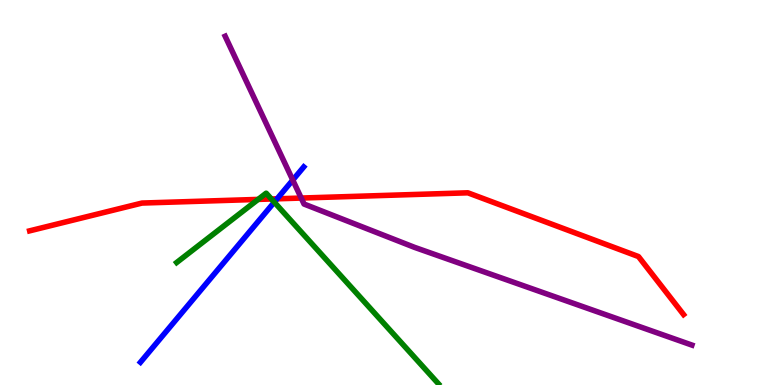[{'lines': ['blue', 'red'], 'intersections': [{'x': 3.58, 'y': 4.84}]}, {'lines': ['green', 'red'], 'intersections': [{'x': 3.33, 'y': 4.82}, {'x': 3.5, 'y': 4.83}]}, {'lines': ['purple', 'red'], 'intersections': [{'x': 3.89, 'y': 4.86}]}, {'lines': ['blue', 'green'], 'intersections': [{'x': 3.54, 'y': 4.75}]}, {'lines': ['blue', 'purple'], 'intersections': [{'x': 3.78, 'y': 5.32}]}, {'lines': ['green', 'purple'], 'intersections': []}]